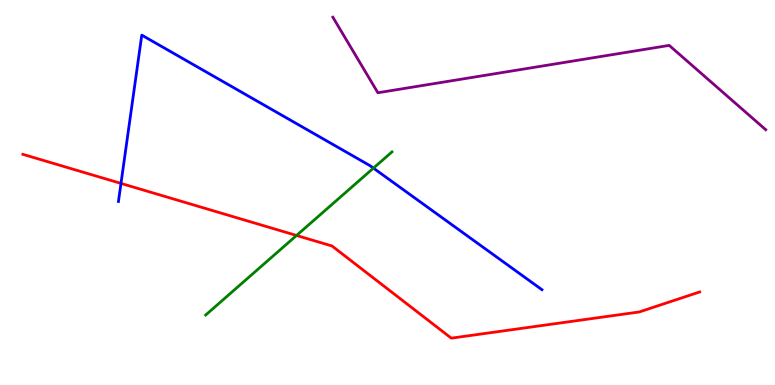[{'lines': ['blue', 'red'], 'intersections': [{'x': 1.56, 'y': 5.24}]}, {'lines': ['green', 'red'], 'intersections': [{'x': 3.83, 'y': 3.88}]}, {'lines': ['purple', 'red'], 'intersections': []}, {'lines': ['blue', 'green'], 'intersections': [{'x': 4.82, 'y': 5.63}]}, {'lines': ['blue', 'purple'], 'intersections': []}, {'lines': ['green', 'purple'], 'intersections': []}]